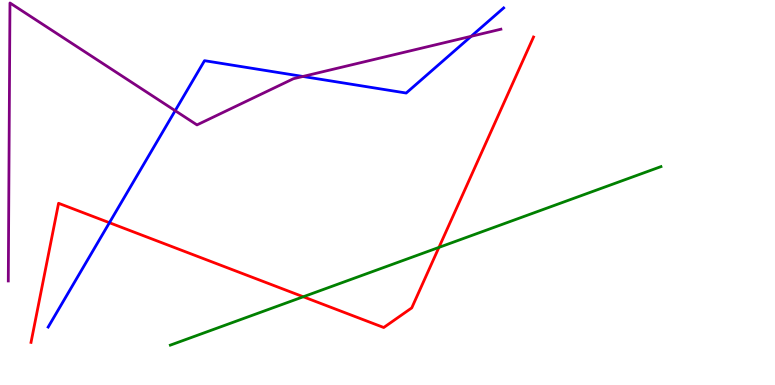[{'lines': ['blue', 'red'], 'intersections': [{'x': 1.41, 'y': 4.22}]}, {'lines': ['green', 'red'], 'intersections': [{'x': 3.91, 'y': 2.29}, {'x': 5.66, 'y': 3.57}]}, {'lines': ['purple', 'red'], 'intersections': []}, {'lines': ['blue', 'green'], 'intersections': []}, {'lines': ['blue', 'purple'], 'intersections': [{'x': 2.26, 'y': 7.13}, {'x': 3.91, 'y': 8.01}, {'x': 6.08, 'y': 9.06}]}, {'lines': ['green', 'purple'], 'intersections': []}]